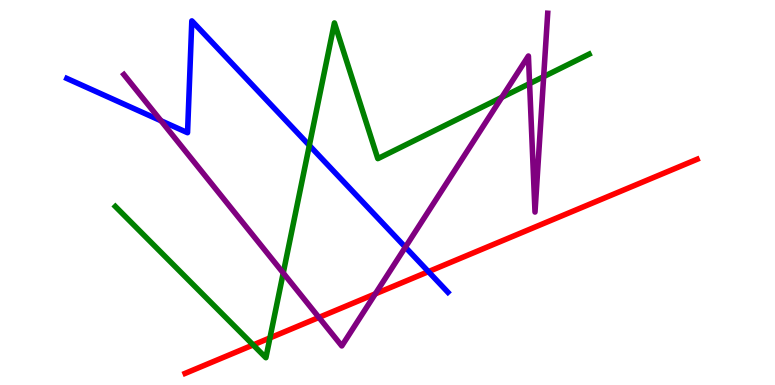[{'lines': ['blue', 'red'], 'intersections': [{'x': 5.53, 'y': 2.94}]}, {'lines': ['green', 'red'], 'intersections': [{'x': 3.27, 'y': 1.04}, {'x': 3.48, 'y': 1.22}]}, {'lines': ['purple', 'red'], 'intersections': [{'x': 4.12, 'y': 1.75}, {'x': 4.84, 'y': 2.37}]}, {'lines': ['blue', 'green'], 'intersections': [{'x': 3.99, 'y': 6.22}]}, {'lines': ['blue', 'purple'], 'intersections': [{'x': 2.08, 'y': 6.86}, {'x': 5.23, 'y': 3.58}]}, {'lines': ['green', 'purple'], 'intersections': [{'x': 3.65, 'y': 2.91}, {'x': 6.47, 'y': 7.47}, {'x': 6.83, 'y': 7.83}, {'x': 7.01, 'y': 8.01}]}]